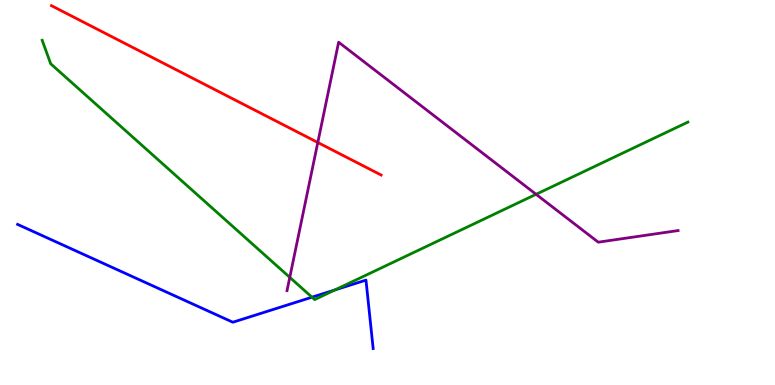[{'lines': ['blue', 'red'], 'intersections': []}, {'lines': ['green', 'red'], 'intersections': []}, {'lines': ['purple', 'red'], 'intersections': [{'x': 4.1, 'y': 6.3}]}, {'lines': ['blue', 'green'], 'intersections': [{'x': 4.03, 'y': 2.28}, {'x': 4.32, 'y': 2.47}]}, {'lines': ['blue', 'purple'], 'intersections': []}, {'lines': ['green', 'purple'], 'intersections': [{'x': 3.74, 'y': 2.8}, {'x': 6.92, 'y': 4.95}]}]